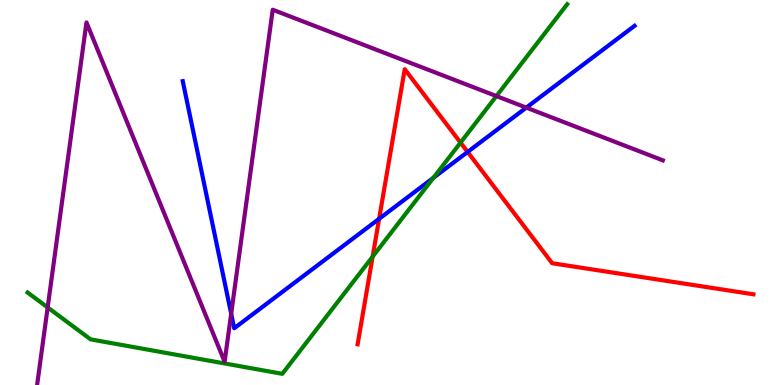[{'lines': ['blue', 'red'], 'intersections': [{'x': 4.89, 'y': 4.32}, {'x': 6.03, 'y': 6.05}]}, {'lines': ['green', 'red'], 'intersections': [{'x': 4.81, 'y': 3.33}, {'x': 5.94, 'y': 6.3}]}, {'lines': ['purple', 'red'], 'intersections': []}, {'lines': ['blue', 'green'], 'intersections': [{'x': 5.59, 'y': 5.38}]}, {'lines': ['blue', 'purple'], 'intersections': [{'x': 2.98, 'y': 1.85}, {'x': 6.79, 'y': 7.2}]}, {'lines': ['green', 'purple'], 'intersections': [{'x': 0.615, 'y': 2.01}, {'x': 6.41, 'y': 7.5}]}]